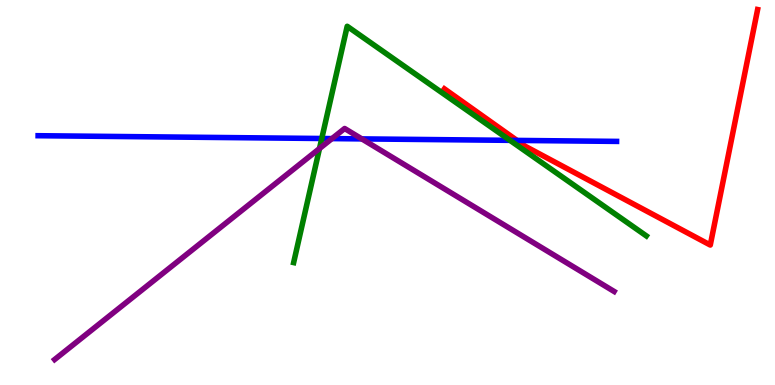[{'lines': ['blue', 'red'], 'intersections': [{'x': 6.67, 'y': 6.35}]}, {'lines': ['green', 'red'], 'intersections': []}, {'lines': ['purple', 'red'], 'intersections': []}, {'lines': ['blue', 'green'], 'intersections': [{'x': 4.15, 'y': 6.4}, {'x': 6.58, 'y': 6.35}]}, {'lines': ['blue', 'purple'], 'intersections': [{'x': 4.28, 'y': 6.4}, {'x': 4.67, 'y': 6.39}]}, {'lines': ['green', 'purple'], 'intersections': [{'x': 4.12, 'y': 6.14}]}]